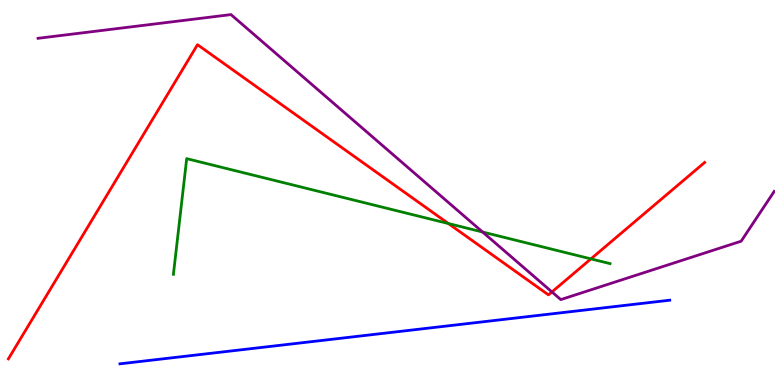[{'lines': ['blue', 'red'], 'intersections': []}, {'lines': ['green', 'red'], 'intersections': [{'x': 5.79, 'y': 4.19}, {'x': 7.62, 'y': 3.28}]}, {'lines': ['purple', 'red'], 'intersections': [{'x': 7.12, 'y': 2.42}]}, {'lines': ['blue', 'green'], 'intersections': []}, {'lines': ['blue', 'purple'], 'intersections': []}, {'lines': ['green', 'purple'], 'intersections': [{'x': 6.23, 'y': 3.97}]}]